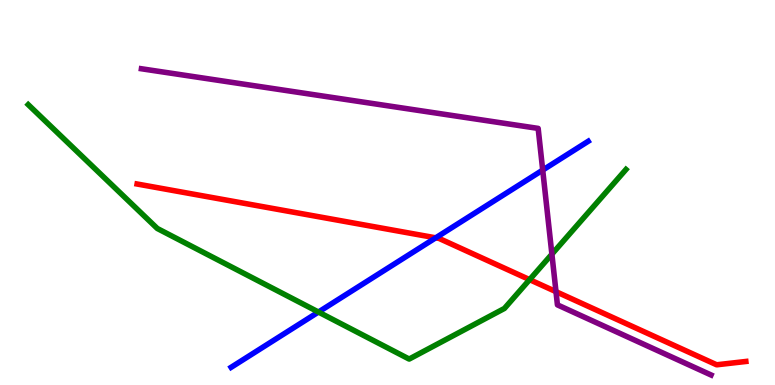[{'lines': ['blue', 'red'], 'intersections': [{'x': 5.62, 'y': 3.82}]}, {'lines': ['green', 'red'], 'intersections': [{'x': 6.83, 'y': 2.74}]}, {'lines': ['purple', 'red'], 'intersections': [{'x': 7.17, 'y': 2.42}]}, {'lines': ['blue', 'green'], 'intersections': [{'x': 4.11, 'y': 1.9}]}, {'lines': ['blue', 'purple'], 'intersections': [{'x': 7.0, 'y': 5.58}]}, {'lines': ['green', 'purple'], 'intersections': [{'x': 7.12, 'y': 3.4}]}]